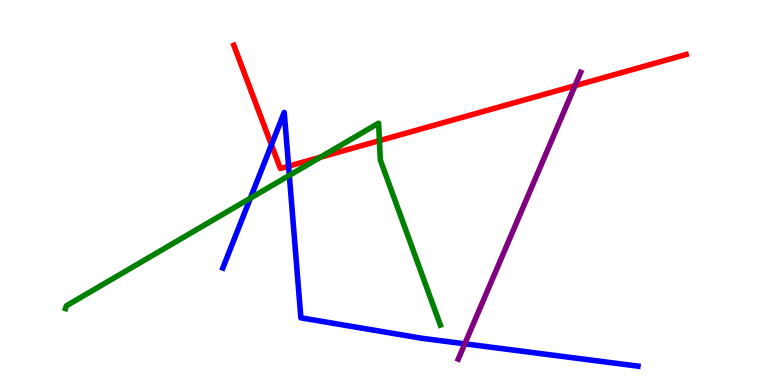[{'lines': ['blue', 'red'], 'intersections': [{'x': 3.5, 'y': 6.24}, {'x': 3.72, 'y': 5.68}]}, {'lines': ['green', 'red'], 'intersections': [{'x': 4.13, 'y': 5.92}, {'x': 4.9, 'y': 6.35}]}, {'lines': ['purple', 'red'], 'intersections': [{'x': 7.42, 'y': 7.77}]}, {'lines': ['blue', 'green'], 'intersections': [{'x': 3.23, 'y': 4.85}, {'x': 3.73, 'y': 5.44}]}, {'lines': ['blue', 'purple'], 'intersections': [{'x': 6.0, 'y': 1.07}]}, {'lines': ['green', 'purple'], 'intersections': []}]